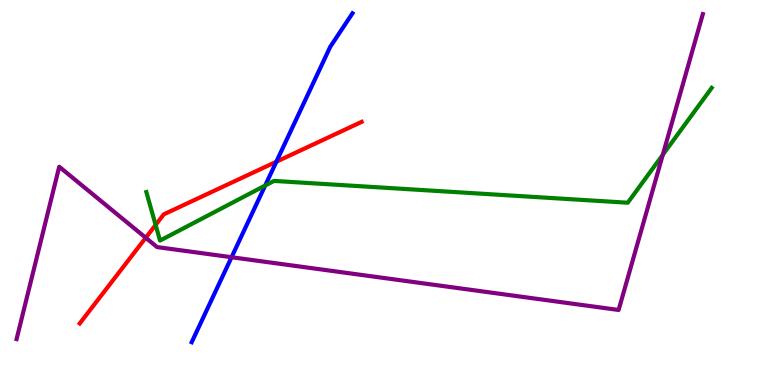[{'lines': ['blue', 'red'], 'intersections': [{'x': 3.57, 'y': 5.8}]}, {'lines': ['green', 'red'], 'intersections': [{'x': 2.01, 'y': 4.16}]}, {'lines': ['purple', 'red'], 'intersections': [{'x': 1.88, 'y': 3.82}]}, {'lines': ['blue', 'green'], 'intersections': [{'x': 3.42, 'y': 5.18}]}, {'lines': ['blue', 'purple'], 'intersections': [{'x': 2.99, 'y': 3.32}]}, {'lines': ['green', 'purple'], 'intersections': [{'x': 8.55, 'y': 5.98}]}]